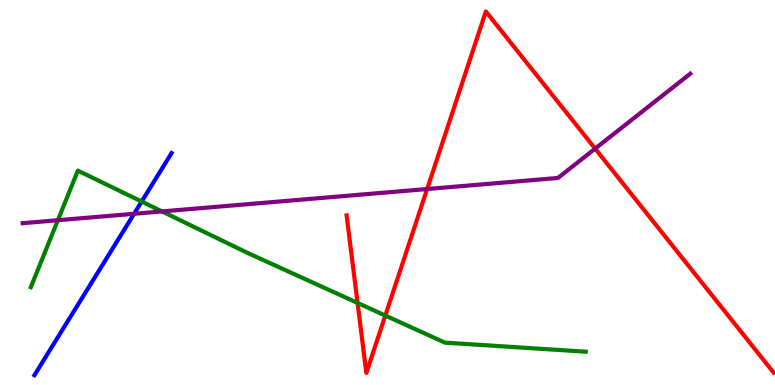[{'lines': ['blue', 'red'], 'intersections': []}, {'lines': ['green', 'red'], 'intersections': [{'x': 4.61, 'y': 2.13}, {'x': 4.97, 'y': 1.8}]}, {'lines': ['purple', 'red'], 'intersections': [{'x': 5.51, 'y': 5.09}, {'x': 7.68, 'y': 6.14}]}, {'lines': ['blue', 'green'], 'intersections': [{'x': 1.83, 'y': 4.76}]}, {'lines': ['blue', 'purple'], 'intersections': [{'x': 1.73, 'y': 4.45}]}, {'lines': ['green', 'purple'], 'intersections': [{'x': 0.747, 'y': 4.28}, {'x': 2.09, 'y': 4.51}]}]